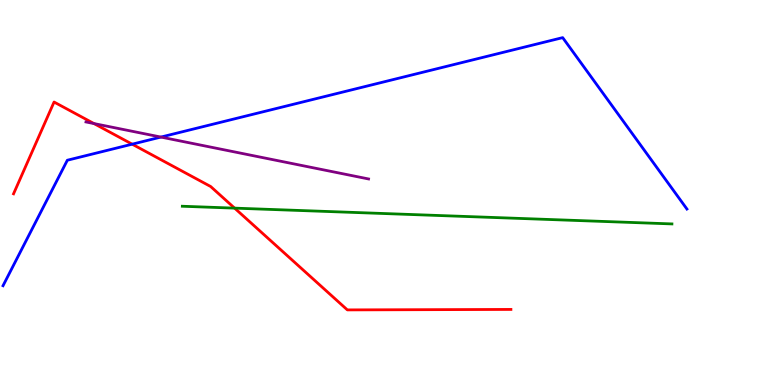[{'lines': ['blue', 'red'], 'intersections': [{'x': 1.71, 'y': 6.26}]}, {'lines': ['green', 'red'], 'intersections': [{'x': 3.03, 'y': 4.59}]}, {'lines': ['purple', 'red'], 'intersections': [{'x': 1.21, 'y': 6.79}]}, {'lines': ['blue', 'green'], 'intersections': []}, {'lines': ['blue', 'purple'], 'intersections': [{'x': 2.08, 'y': 6.44}]}, {'lines': ['green', 'purple'], 'intersections': []}]